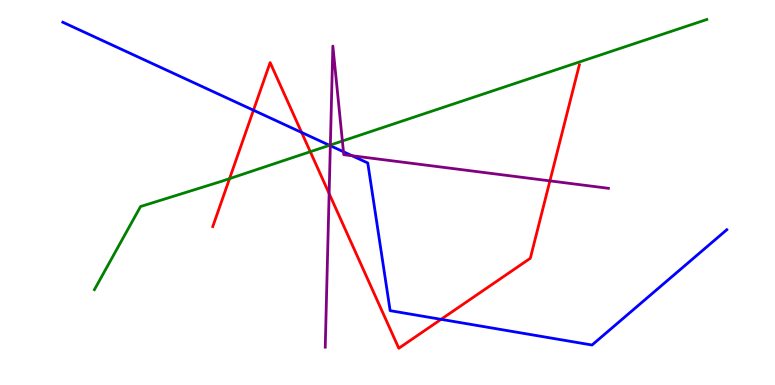[{'lines': ['blue', 'red'], 'intersections': [{'x': 3.27, 'y': 7.14}, {'x': 3.89, 'y': 6.56}, {'x': 5.69, 'y': 1.71}]}, {'lines': ['green', 'red'], 'intersections': [{'x': 2.96, 'y': 5.36}, {'x': 4.0, 'y': 6.06}]}, {'lines': ['purple', 'red'], 'intersections': [{'x': 4.25, 'y': 4.97}, {'x': 7.1, 'y': 5.3}]}, {'lines': ['blue', 'green'], 'intersections': [{'x': 4.25, 'y': 6.23}]}, {'lines': ['blue', 'purple'], 'intersections': [{'x': 4.26, 'y': 6.22}, {'x': 4.43, 'y': 6.06}, {'x': 4.54, 'y': 5.96}]}, {'lines': ['green', 'purple'], 'intersections': [{'x': 4.26, 'y': 6.23}, {'x': 4.42, 'y': 6.34}]}]